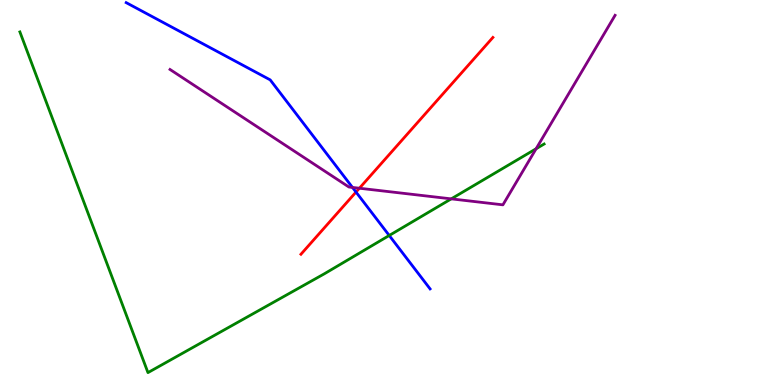[{'lines': ['blue', 'red'], 'intersections': [{'x': 4.59, 'y': 5.01}]}, {'lines': ['green', 'red'], 'intersections': []}, {'lines': ['purple', 'red'], 'intersections': [{'x': 4.64, 'y': 5.11}]}, {'lines': ['blue', 'green'], 'intersections': [{'x': 5.02, 'y': 3.88}]}, {'lines': ['blue', 'purple'], 'intersections': [{'x': 4.55, 'y': 5.13}]}, {'lines': ['green', 'purple'], 'intersections': [{'x': 5.82, 'y': 4.83}, {'x': 6.92, 'y': 6.14}]}]